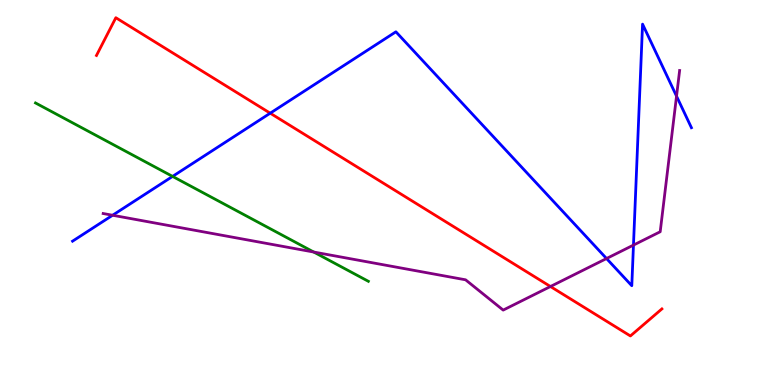[{'lines': ['blue', 'red'], 'intersections': [{'x': 3.49, 'y': 7.06}]}, {'lines': ['green', 'red'], 'intersections': []}, {'lines': ['purple', 'red'], 'intersections': [{'x': 7.1, 'y': 2.56}]}, {'lines': ['blue', 'green'], 'intersections': [{'x': 2.23, 'y': 5.42}]}, {'lines': ['blue', 'purple'], 'intersections': [{'x': 1.45, 'y': 4.41}, {'x': 7.83, 'y': 3.28}, {'x': 8.17, 'y': 3.63}, {'x': 8.73, 'y': 7.5}]}, {'lines': ['green', 'purple'], 'intersections': [{'x': 4.05, 'y': 3.45}]}]